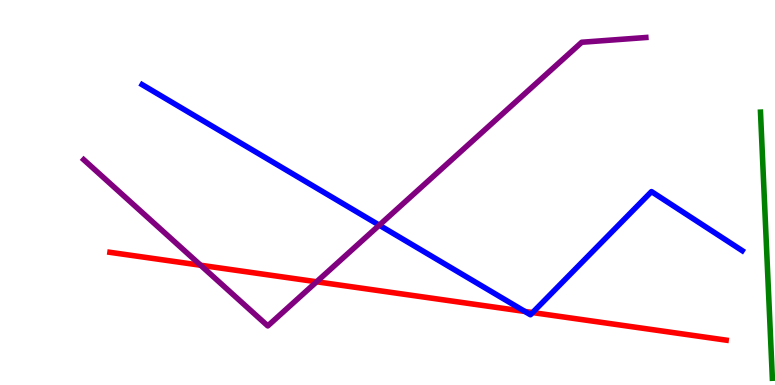[{'lines': ['blue', 'red'], 'intersections': [{'x': 6.77, 'y': 1.91}, {'x': 6.87, 'y': 1.88}]}, {'lines': ['green', 'red'], 'intersections': []}, {'lines': ['purple', 'red'], 'intersections': [{'x': 2.59, 'y': 3.11}, {'x': 4.09, 'y': 2.68}]}, {'lines': ['blue', 'green'], 'intersections': []}, {'lines': ['blue', 'purple'], 'intersections': [{'x': 4.89, 'y': 4.15}]}, {'lines': ['green', 'purple'], 'intersections': []}]